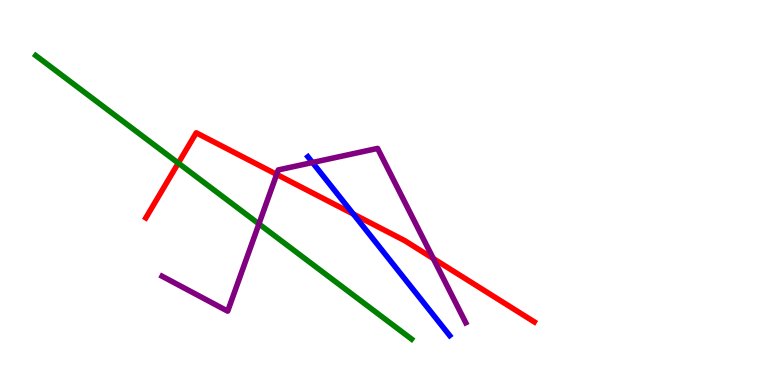[{'lines': ['blue', 'red'], 'intersections': [{'x': 4.56, 'y': 4.44}]}, {'lines': ['green', 'red'], 'intersections': [{'x': 2.3, 'y': 5.76}]}, {'lines': ['purple', 'red'], 'intersections': [{'x': 3.57, 'y': 5.47}, {'x': 5.59, 'y': 3.28}]}, {'lines': ['blue', 'green'], 'intersections': []}, {'lines': ['blue', 'purple'], 'intersections': [{'x': 4.03, 'y': 5.78}]}, {'lines': ['green', 'purple'], 'intersections': [{'x': 3.34, 'y': 4.18}]}]